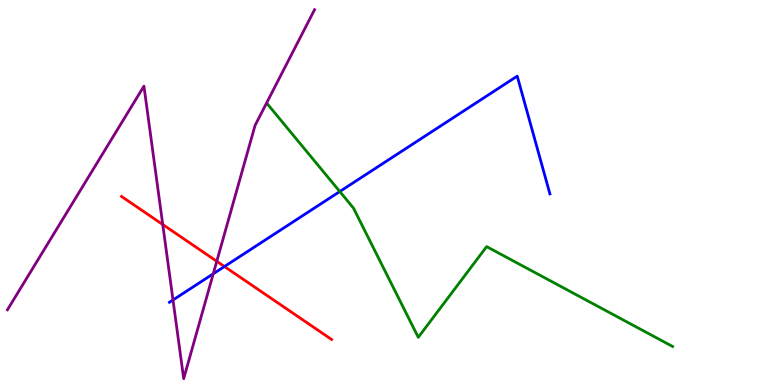[{'lines': ['blue', 'red'], 'intersections': [{'x': 2.9, 'y': 3.08}]}, {'lines': ['green', 'red'], 'intersections': []}, {'lines': ['purple', 'red'], 'intersections': [{'x': 2.1, 'y': 4.17}, {'x': 2.8, 'y': 3.21}]}, {'lines': ['blue', 'green'], 'intersections': [{'x': 4.38, 'y': 5.03}]}, {'lines': ['blue', 'purple'], 'intersections': [{'x': 2.23, 'y': 2.21}, {'x': 2.75, 'y': 2.89}]}, {'lines': ['green', 'purple'], 'intersections': []}]